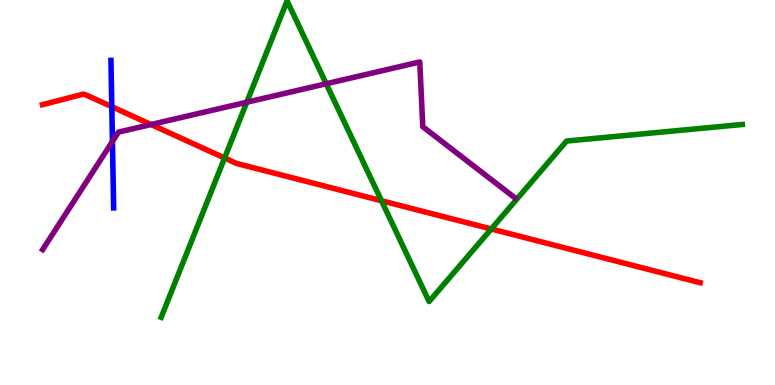[{'lines': ['blue', 'red'], 'intersections': [{'x': 1.44, 'y': 7.23}]}, {'lines': ['green', 'red'], 'intersections': [{'x': 2.9, 'y': 5.9}, {'x': 4.92, 'y': 4.79}, {'x': 6.34, 'y': 4.05}]}, {'lines': ['purple', 'red'], 'intersections': [{'x': 1.95, 'y': 6.77}]}, {'lines': ['blue', 'green'], 'intersections': []}, {'lines': ['blue', 'purple'], 'intersections': [{'x': 1.45, 'y': 6.33}]}, {'lines': ['green', 'purple'], 'intersections': [{'x': 3.18, 'y': 7.34}, {'x': 4.21, 'y': 7.82}]}]